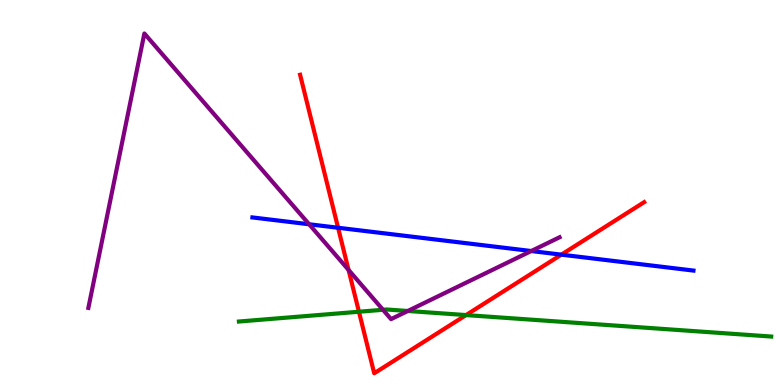[{'lines': ['blue', 'red'], 'intersections': [{'x': 4.36, 'y': 4.08}, {'x': 7.24, 'y': 3.39}]}, {'lines': ['green', 'red'], 'intersections': [{'x': 4.63, 'y': 1.9}, {'x': 6.01, 'y': 1.82}]}, {'lines': ['purple', 'red'], 'intersections': [{'x': 4.5, 'y': 2.99}]}, {'lines': ['blue', 'green'], 'intersections': []}, {'lines': ['blue', 'purple'], 'intersections': [{'x': 3.99, 'y': 4.17}, {'x': 6.85, 'y': 3.48}]}, {'lines': ['green', 'purple'], 'intersections': [{'x': 4.94, 'y': 1.95}, {'x': 5.26, 'y': 1.92}]}]